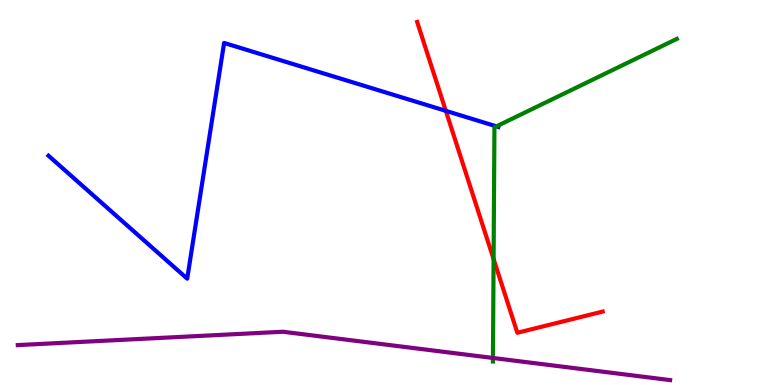[{'lines': ['blue', 'red'], 'intersections': [{'x': 5.75, 'y': 7.12}]}, {'lines': ['green', 'red'], 'intersections': [{'x': 6.37, 'y': 3.27}]}, {'lines': ['purple', 'red'], 'intersections': []}, {'lines': ['blue', 'green'], 'intersections': [{'x': 6.41, 'y': 6.72}]}, {'lines': ['blue', 'purple'], 'intersections': []}, {'lines': ['green', 'purple'], 'intersections': [{'x': 6.36, 'y': 0.702}]}]